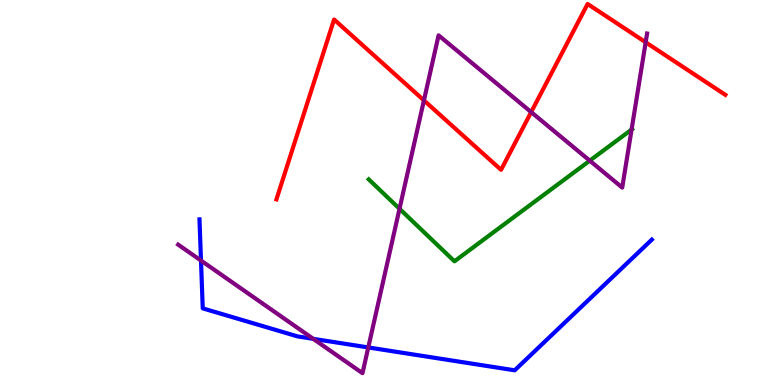[{'lines': ['blue', 'red'], 'intersections': []}, {'lines': ['green', 'red'], 'intersections': []}, {'lines': ['purple', 'red'], 'intersections': [{'x': 5.47, 'y': 7.39}, {'x': 6.85, 'y': 7.09}, {'x': 8.33, 'y': 8.9}]}, {'lines': ['blue', 'green'], 'intersections': []}, {'lines': ['blue', 'purple'], 'intersections': [{'x': 2.59, 'y': 3.23}, {'x': 4.04, 'y': 1.2}, {'x': 4.75, 'y': 0.976}]}, {'lines': ['green', 'purple'], 'intersections': [{'x': 5.16, 'y': 4.58}, {'x': 7.61, 'y': 5.83}, {'x': 8.15, 'y': 6.63}]}]